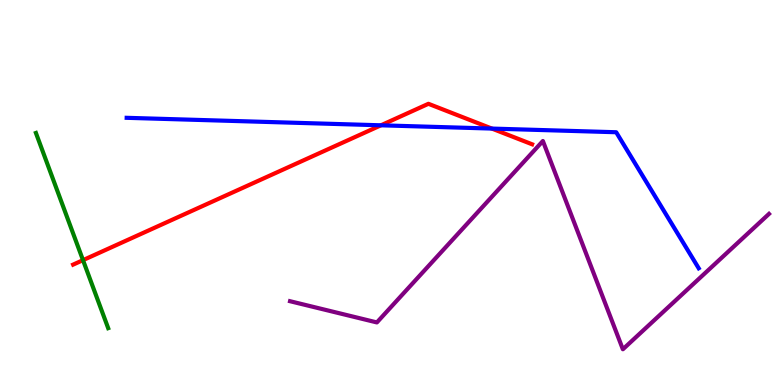[{'lines': ['blue', 'red'], 'intersections': [{'x': 4.92, 'y': 6.75}, {'x': 6.35, 'y': 6.66}]}, {'lines': ['green', 'red'], 'intersections': [{'x': 1.07, 'y': 3.24}]}, {'lines': ['purple', 'red'], 'intersections': []}, {'lines': ['blue', 'green'], 'intersections': []}, {'lines': ['blue', 'purple'], 'intersections': []}, {'lines': ['green', 'purple'], 'intersections': []}]